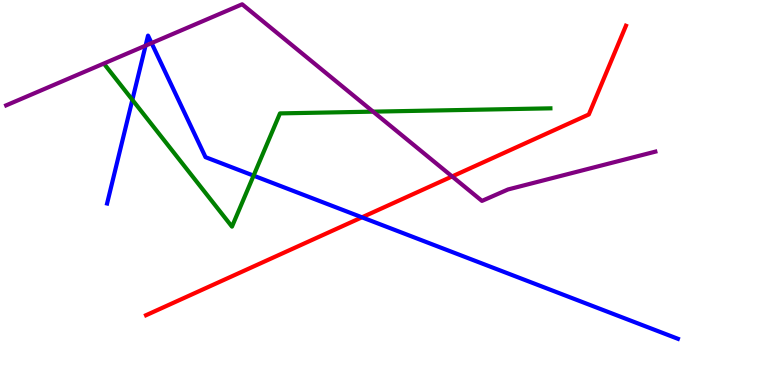[{'lines': ['blue', 'red'], 'intersections': [{'x': 4.67, 'y': 4.36}]}, {'lines': ['green', 'red'], 'intersections': []}, {'lines': ['purple', 'red'], 'intersections': [{'x': 5.83, 'y': 5.42}]}, {'lines': ['blue', 'green'], 'intersections': [{'x': 1.71, 'y': 7.41}, {'x': 3.27, 'y': 5.44}]}, {'lines': ['blue', 'purple'], 'intersections': [{'x': 1.88, 'y': 8.81}, {'x': 1.96, 'y': 8.88}]}, {'lines': ['green', 'purple'], 'intersections': [{'x': 4.81, 'y': 7.1}]}]